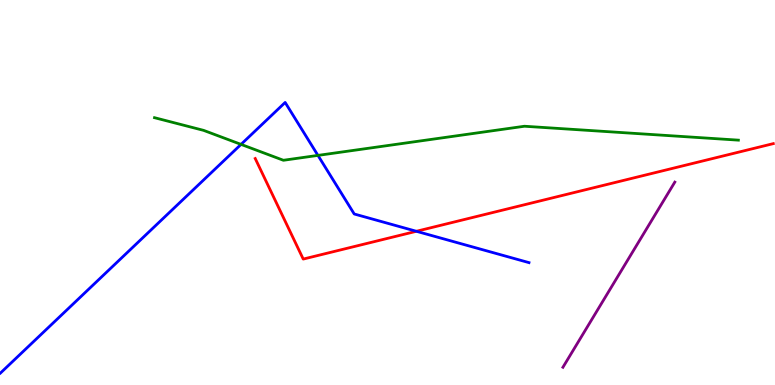[{'lines': ['blue', 'red'], 'intersections': [{'x': 5.37, 'y': 3.99}]}, {'lines': ['green', 'red'], 'intersections': []}, {'lines': ['purple', 'red'], 'intersections': []}, {'lines': ['blue', 'green'], 'intersections': [{'x': 3.11, 'y': 6.25}, {'x': 4.1, 'y': 5.96}]}, {'lines': ['blue', 'purple'], 'intersections': []}, {'lines': ['green', 'purple'], 'intersections': []}]